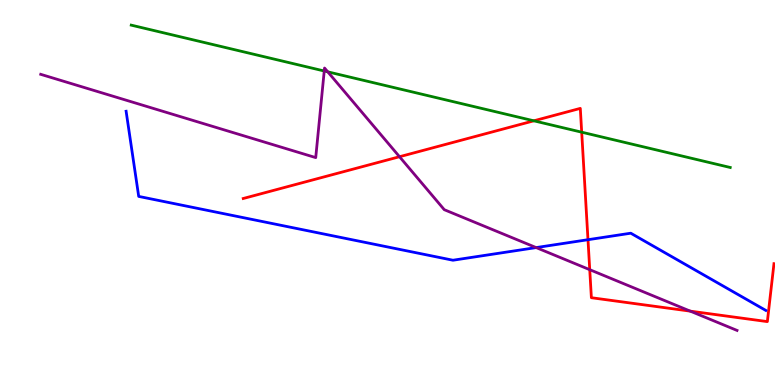[{'lines': ['blue', 'red'], 'intersections': [{'x': 7.59, 'y': 3.77}]}, {'lines': ['green', 'red'], 'intersections': [{'x': 6.89, 'y': 6.86}, {'x': 7.51, 'y': 6.57}]}, {'lines': ['purple', 'red'], 'intersections': [{'x': 5.15, 'y': 5.93}, {'x': 7.61, 'y': 3.0}, {'x': 8.91, 'y': 1.92}]}, {'lines': ['blue', 'green'], 'intersections': []}, {'lines': ['blue', 'purple'], 'intersections': [{'x': 6.92, 'y': 3.57}]}, {'lines': ['green', 'purple'], 'intersections': [{'x': 4.18, 'y': 8.16}, {'x': 4.23, 'y': 8.13}]}]